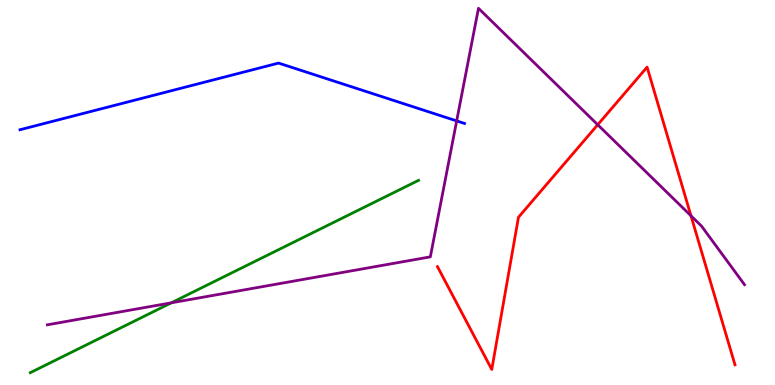[{'lines': ['blue', 'red'], 'intersections': []}, {'lines': ['green', 'red'], 'intersections': []}, {'lines': ['purple', 'red'], 'intersections': [{'x': 7.71, 'y': 6.76}, {'x': 8.92, 'y': 4.4}]}, {'lines': ['blue', 'green'], 'intersections': []}, {'lines': ['blue', 'purple'], 'intersections': [{'x': 5.89, 'y': 6.86}]}, {'lines': ['green', 'purple'], 'intersections': [{'x': 2.21, 'y': 2.13}]}]